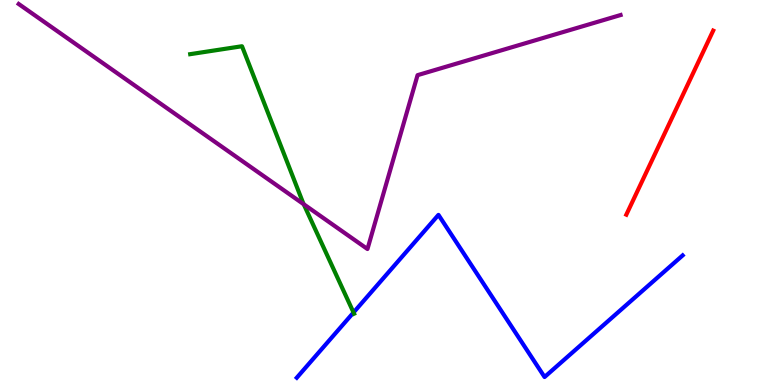[{'lines': ['blue', 'red'], 'intersections': []}, {'lines': ['green', 'red'], 'intersections': []}, {'lines': ['purple', 'red'], 'intersections': []}, {'lines': ['blue', 'green'], 'intersections': [{'x': 4.56, 'y': 1.88}]}, {'lines': ['blue', 'purple'], 'intersections': []}, {'lines': ['green', 'purple'], 'intersections': [{'x': 3.92, 'y': 4.7}]}]